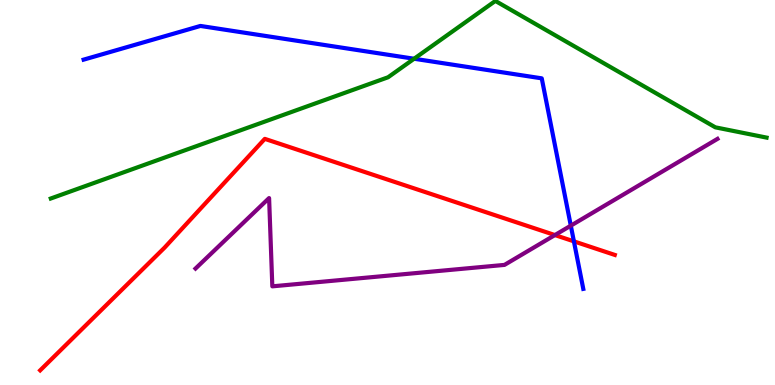[{'lines': ['blue', 'red'], 'intersections': [{'x': 7.41, 'y': 3.73}]}, {'lines': ['green', 'red'], 'intersections': []}, {'lines': ['purple', 'red'], 'intersections': [{'x': 7.16, 'y': 3.89}]}, {'lines': ['blue', 'green'], 'intersections': [{'x': 5.34, 'y': 8.47}]}, {'lines': ['blue', 'purple'], 'intersections': [{'x': 7.37, 'y': 4.14}]}, {'lines': ['green', 'purple'], 'intersections': []}]